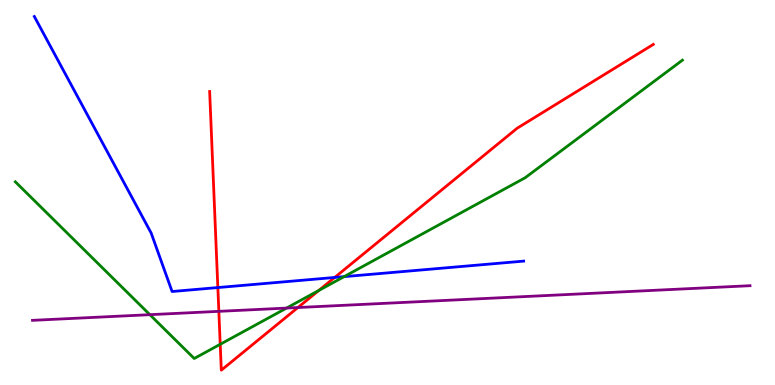[{'lines': ['blue', 'red'], 'intersections': [{'x': 2.81, 'y': 2.53}, {'x': 4.32, 'y': 2.79}]}, {'lines': ['green', 'red'], 'intersections': [{'x': 2.84, 'y': 1.06}, {'x': 4.11, 'y': 2.46}]}, {'lines': ['purple', 'red'], 'intersections': [{'x': 2.82, 'y': 1.91}, {'x': 3.84, 'y': 2.01}]}, {'lines': ['blue', 'green'], 'intersections': [{'x': 4.44, 'y': 2.81}]}, {'lines': ['blue', 'purple'], 'intersections': []}, {'lines': ['green', 'purple'], 'intersections': [{'x': 1.93, 'y': 1.83}, {'x': 3.7, 'y': 2.0}]}]